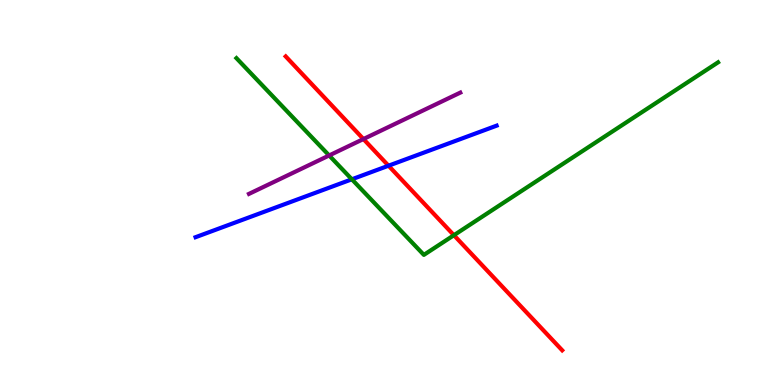[{'lines': ['blue', 'red'], 'intersections': [{'x': 5.01, 'y': 5.7}]}, {'lines': ['green', 'red'], 'intersections': [{'x': 5.86, 'y': 3.89}]}, {'lines': ['purple', 'red'], 'intersections': [{'x': 4.69, 'y': 6.39}]}, {'lines': ['blue', 'green'], 'intersections': [{'x': 4.54, 'y': 5.34}]}, {'lines': ['blue', 'purple'], 'intersections': []}, {'lines': ['green', 'purple'], 'intersections': [{'x': 4.25, 'y': 5.96}]}]